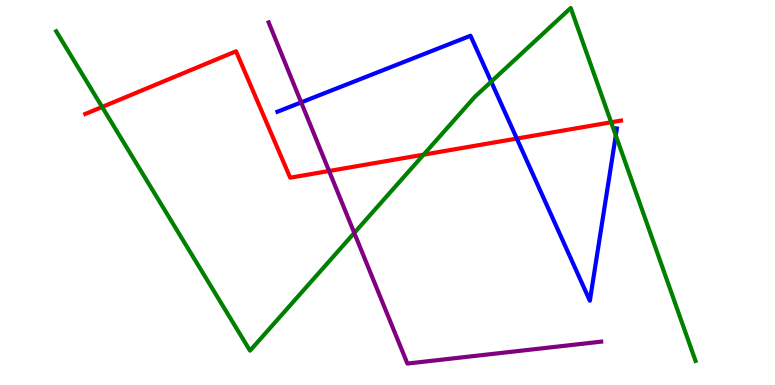[{'lines': ['blue', 'red'], 'intersections': [{'x': 6.67, 'y': 6.4}]}, {'lines': ['green', 'red'], 'intersections': [{'x': 1.32, 'y': 7.22}, {'x': 5.47, 'y': 5.98}, {'x': 7.89, 'y': 6.82}]}, {'lines': ['purple', 'red'], 'intersections': [{'x': 4.25, 'y': 5.56}]}, {'lines': ['blue', 'green'], 'intersections': [{'x': 6.34, 'y': 7.88}, {'x': 7.95, 'y': 6.48}]}, {'lines': ['blue', 'purple'], 'intersections': [{'x': 3.89, 'y': 7.34}]}, {'lines': ['green', 'purple'], 'intersections': [{'x': 4.57, 'y': 3.95}]}]